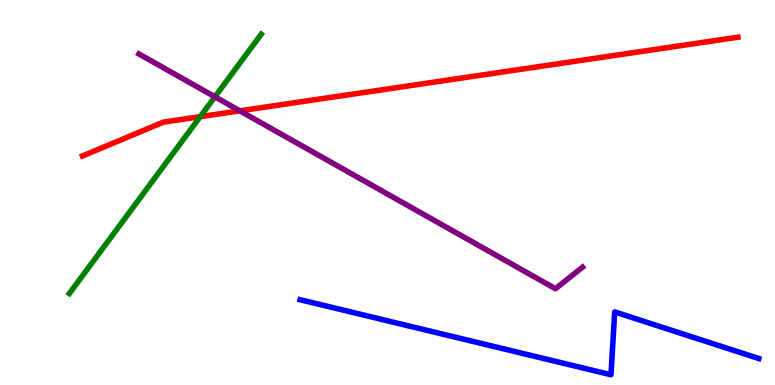[{'lines': ['blue', 'red'], 'intersections': []}, {'lines': ['green', 'red'], 'intersections': [{'x': 2.58, 'y': 6.97}]}, {'lines': ['purple', 'red'], 'intersections': [{'x': 3.09, 'y': 7.12}]}, {'lines': ['blue', 'green'], 'intersections': []}, {'lines': ['blue', 'purple'], 'intersections': []}, {'lines': ['green', 'purple'], 'intersections': [{'x': 2.77, 'y': 7.49}]}]